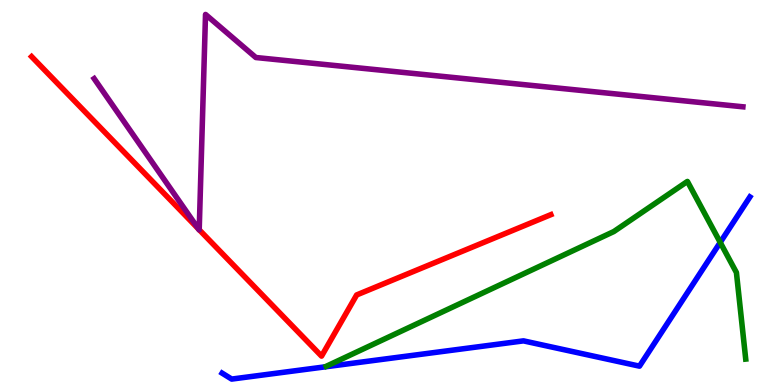[{'lines': ['blue', 'red'], 'intersections': []}, {'lines': ['green', 'red'], 'intersections': []}, {'lines': ['purple', 'red'], 'intersections': [{'x': 2.56, 'y': 4.05}, {'x': 2.57, 'y': 4.03}]}, {'lines': ['blue', 'green'], 'intersections': [{'x': 9.29, 'y': 3.7}]}, {'lines': ['blue', 'purple'], 'intersections': []}, {'lines': ['green', 'purple'], 'intersections': []}]